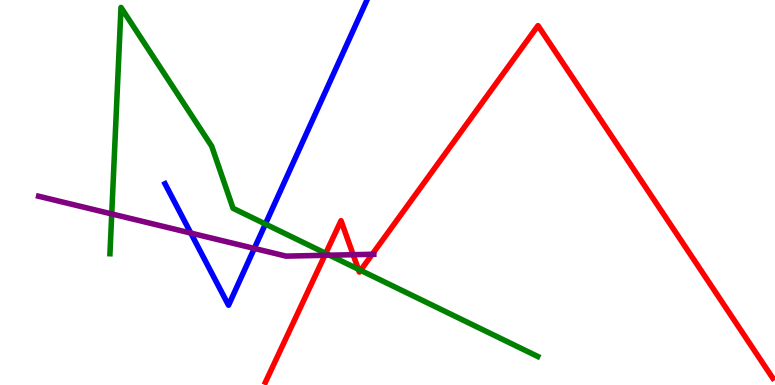[{'lines': ['blue', 'red'], 'intersections': []}, {'lines': ['green', 'red'], 'intersections': [{'x': 4.2, 'y': 3.42}, {'x': 4.62, 'y': 3.01}, {'x': 4.65, 'y': 2.98}]}, {'lines': ['purple', 'red'], 'intersections': [{'x': 4.19, 'y': 3.37}, {'x': 4.56, 'y': 3.38}, {'x': 4.8, 'y': 3.4}]}, {'lines': ['blue', 'green'], 'intersections': [{'x': 3.42, 'y': 4.18}]}, {'lines': ['blue', 'purple'], 'intersections': [{'x': 2.46, 'y': 3.95}, {'x': 3.28, 'y': 3.55}]}, {'lines': ['green', 'purple'], 'intersections': [{'x': 1.44, 'y': 4.44}, {'x': 4.25, 'y': 3.37}]}]